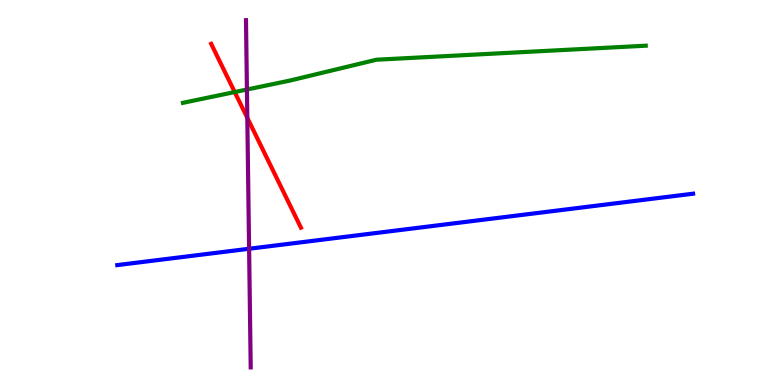[{'lines': ['blue', 'red'], 'intersections': []}, {'lines': ['green', 'red'], 'intersections': [{'x': 3.03, 'y': 7.61}]}, {'lines': ['purple', 'red'], 'intersections': [{'x': 3.19, 'y': 6.94}]}, {'lines': ['blue', 'green'], 'intersections': []}, {'lines': ['blue', 'purple'], 'intersections': [{'x': 3.21, 'y': 3.54}]}, {'lines': ['green', 'purple'], 'intersections': [{'x': 3.19, 'y': 7.67}]}]